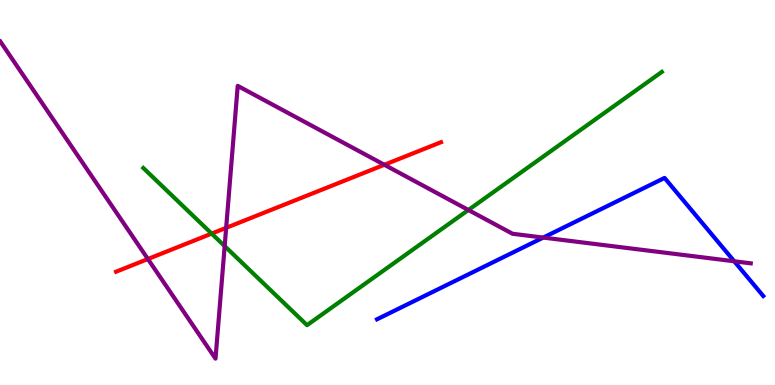[{'lines': ['blue', 'red'], 'intersections': []}, {'lines': ['green', 'red'], 'intersections': [{'x': 2.73, 'y': 3.93}]}, {'lines': ['purple', 'red'], 'intersections': [{'x': 1.91, 'y': 3.27}, {'x': 2.92, 'y': 4.08}, {'x': 4.96, 'y': 5.72}]}, {'lines': ['blue', 'green'], 'intersections': []}, {'lines': ['blue', 'purple'], 'intersections': [{'x': 7.01, 'y': 3.83}, {'x': 9.47, 'y': 3.21}]}, {'lines': ['green', 'purple'], 'intersections': [{'x': 2.9, 'y': 3.61}, {'x': 6.04, 'y': 4.55}]}]